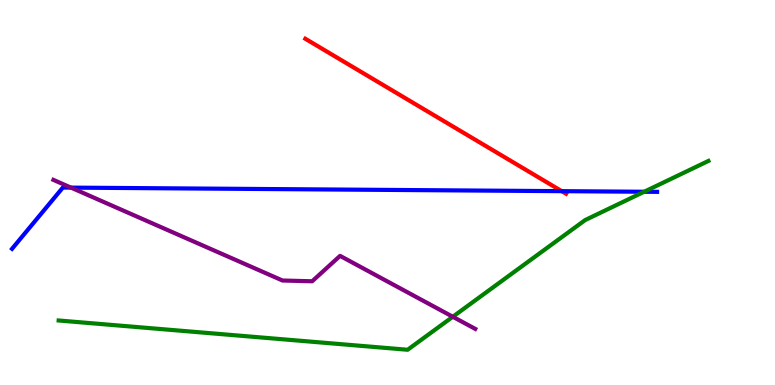[{'lines': ['blue', 'red'], 'intersections': [{'x': 7.25, 'y': 5.03}]}, {'lines': ['green', 'red'], 'intersections': []}, {'lines': ['purple', 'red'], 'intersections': []}, {'lines': ['blue', 'green'], 'intersections': [{'x': 8.31, 'y': 5.02}]}, {'lines': ['blue', 'purple'], 'intersections': [{'x': 0.916, 'y': 5.13}]}, {'lines': ['green', 'purple'], 'intersections': [{'x': 5.84, 'y': 1.77}]}]